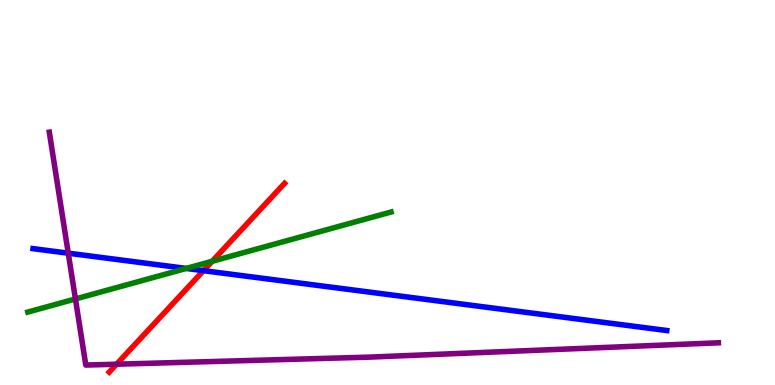[{'lines': ['blue', 'red'], 'intersections': [{'x': 2.63, 'y': 2.97}]}, {'lines': ['green', 'red'], 'intersections': [{'x': 2.74, 'y': 3.21}]}, {'lines': ['purple', 'red'], 'intersections': [{'x': 1.5, 'y': 0.54}]}, {'lines': ['blue', 'green'], 'intersections': [{'x': 2.4, 'y': 3.03}]}, {'lines': ['blue', 'purple'], 'intersections': [{'x': 0.881, 'y': 3.42}]}, {'lines': ['green', 'purple'], 'intersections': [{'x': 0.973, 'y': 2.23}]}]